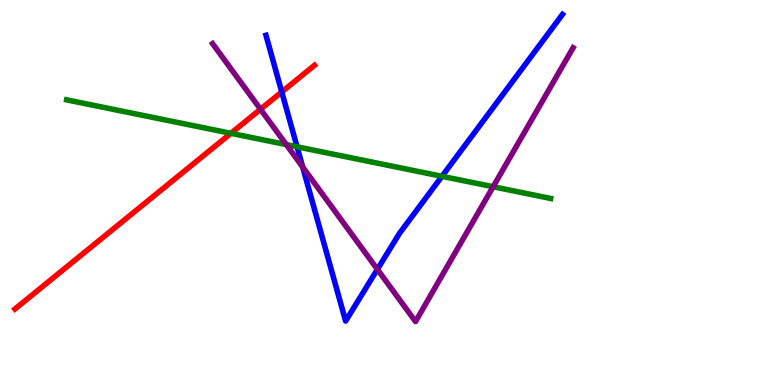[{'lines': ['blue', 'red'], 'intersections': [{'x': 3.64, 'y': 7.61}]}, {'lines': ['green', 'red'], 'intersections': [{'x': 2.98, 'y': 6.54}]}, {'lines': ['purple', 'red'], 'intersections': [{'x': 3.36, 'y': 7.16}]}, {'lines': ['blue', 'green'], 'intersections': [{'x': 3.83, 'y': 6.19}, {'x': 5.7, 'y': 5.42}]}, {'lines': ['blue', 'purple'], 'intersections': [{'x': 3.91, 'y': 5.66}, {'x': 4.87, 'y': 3.0}]}, {'lines': ['green', 'purple'], 'intersections': [{'x': 3.69, 'y': 6.24}, {'x': 6.36, 'y': 5.15}]}]